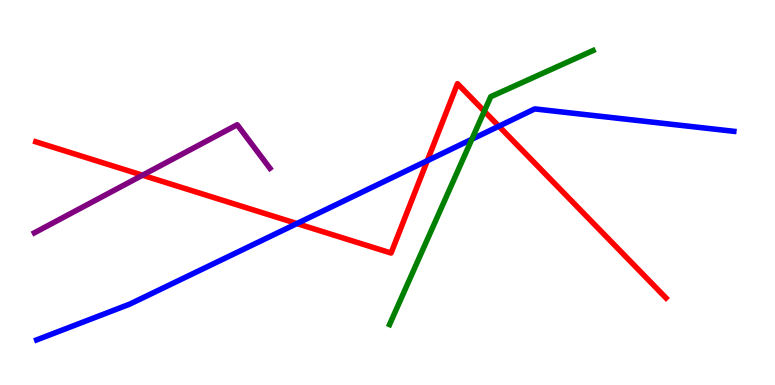[{'lines': ['blue', 'red'], 'intersections': [{'x': 3.83, 'y': 4.19}, {'x': 5.51, 'y': 5.83}, {'x': 6.44, 'y': 6.72}]}, {'lines': ['green', 'red'], 'intersections': [{'x': 6.25, 'y': 7.11}]}, {'lines': ['purple', 'red'], 'intersections': [{'x': 1.84, 'y': 5.45}]}, {'lines': ['blue', 'green'], 'intersections': [{'x': 6.09, 'y': 6.38}]}, {'lines': ['blue', 'purple'], 'intersections': []}, {'lines': ['green', 'purple'], 'intersections': []}]